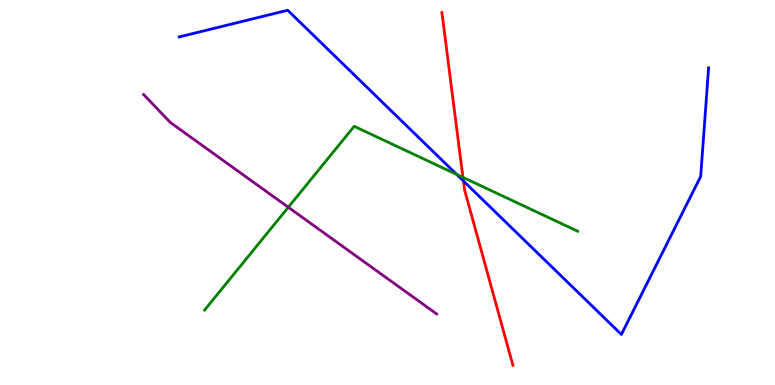[{'lines': ['blue', 'red'], 'intersections': [{'x': 5.98, 'y': 5.3}]}, {'lines': ['green', 'red'], 'intersections': [{'x': 5.97, 'y': 5.39}]}, {'lines': ['purple', 'red'], 'intersections': []}, {'lines': ['blue', 'green'], 'intersections': [{'x': 5.89, 'y': 5.47}]}, {'lines': ['blue', 'purple'], 'intersections': []}, {'lines': ['green', 'purple'], 'intersections': [{'x': 3.72, 'y': 4.62}]}]